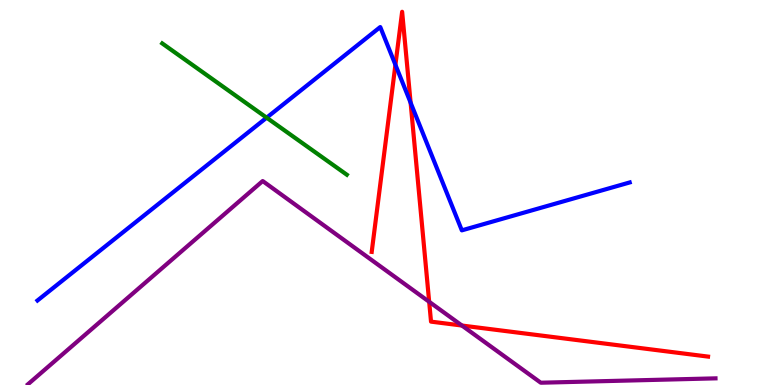[{'lines': ['blue', 'red'], 'intersections': [{'x': 5.1, 'y': 8.32}, {'x': 5.3, 'y': 7.33}]}, {'lines': ['green', 'red'], 'intersections': []}, {'lines': ['purple', 'red'], 'intersections': [{'x': 5.54, 'y': 2.16}, {'x': 5.96, 'y': 1.54}]}, {'lines': ['blue', 'green'], 'intersections': [{'x': 3.44, 'y': 6.94}]}, {'lines': ['blue', 'purple'], 'intersections': []}, {'lines': ['green', 'purple'], 'intersections': []}]